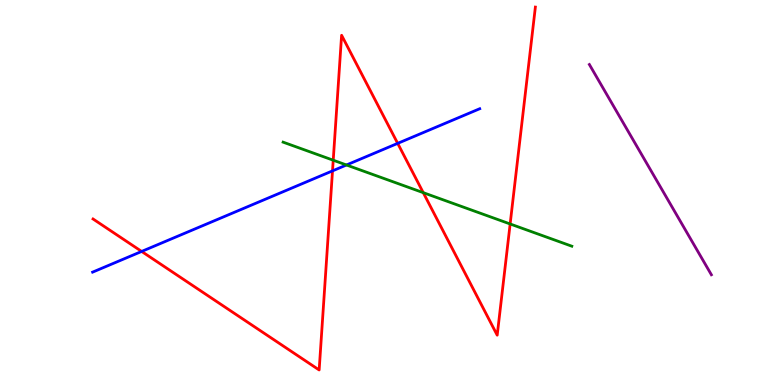[{'lines': ['blue', 'red'], 'intersections': [{'x': 1.83, 'y': 3.47}, {'x': 4.29, 'y': 5.56}, {'x': 5.13, 'y': 6.28}]}, {'lines': ['green', 'red'], 'intersections': [{'x': 4.3, 'y': 5.84}, {'x': 5.46, 'y': 5.0}, {'x': 6.58, 'y': 4.18}]}, {'lines': ['purple', 'red'], 'intersections': []}, {'lines': ['blue', 'green'], 'intersections': [{'x': 4.47, 'y': 5.71}]}, {'lines': ['blue', 'purple'], 'intersections': []}, {'lines': ['green', 'purple'], 'intersections': []}]